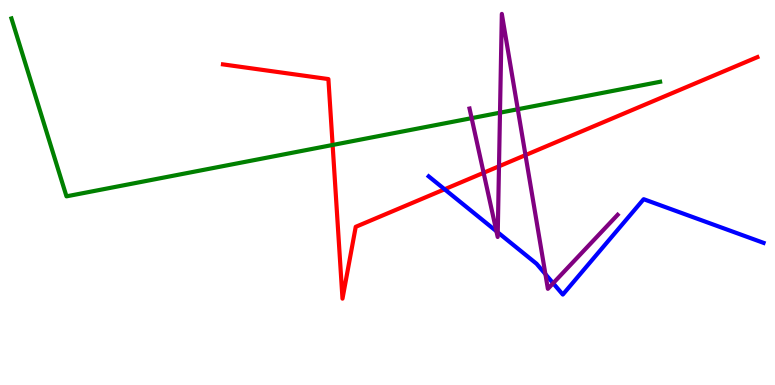[{'lines': ['blue', 'red'], 'intersections': [{'x': 5.74, 'y': 5.08}]}, {'lines': ['green', 'red'], 'intersections': [{'x': 4.29, 'y': 6.23}]}, {'lines': ['purple', 'red'], 'intersections': [{'x': 6.24, 'y': 5.51}, {'x': 6.44, 'y': 5.68}, {'x': 6.78, 'y': 5.97}]}, {'lines': ['blue', 'green'], 'intersections': []}, {'lines': ['blue', 'purple'], 'intersections': [{'x': 6.41, 'y': 3.99}, {'x': 6.42, 'y': 3.97}, {'x': 7.04, 'y': 2.88}, {'x': 7.14, 'y': 2.64}]}, {'lines': ['green', 'purple'], 'intersections': [{'x': 6.09, 'y': 6.93}, {'x': 6.45, 'y': 7.07}, {'x': 6.68, 'y': 7.16}]}]